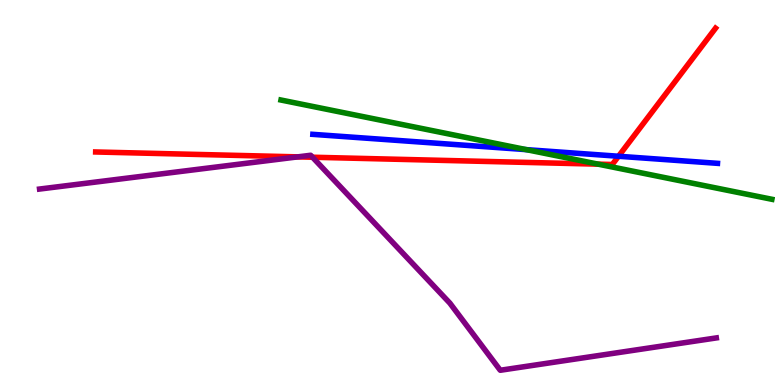[{'lines': ['blue', 'red'], 'intersections': [{'x': 7.98, 'y': 5.94}]}, {'lines': ['green', 'red'], 'intersections': [{'x': 7.72, 'y': 5.74}]}, {'lines': ['purple', 'red'], 'intersections': [{'x': 3.84, 'y': 5.93}, {'x': 4.03, 'y': 5.92}]}, {'lines': ['blue', 'green'], 'intersections': [{'x': 6.79, 'y': 6.11}]}, {'lines': ['blue', 'purple'], 'intersections': []}, {'lines': ['green', 'purple'], 'intersections': []}]